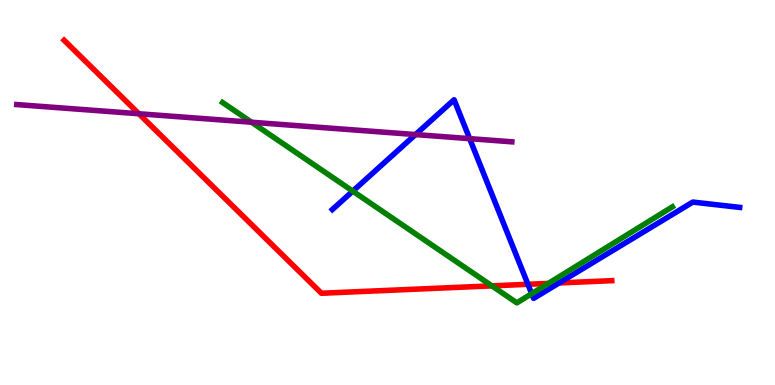[{'lines': ['blue', 'red'], 'intersections': [{'x': 6.81, 'y': 2.62}, {'x': 7.21, 'y': 2.65}]}, {'lines': ['green', 'red'], 'intersections': [{'x': 6.35, 'y': 2.58}, {'x': 7.08, 'y': 2.64}]}, {'lines': ['purple', 'red'], 'intersections': [{'x': 1.79, 'y': 7.05}]}, {'lines': ['blue', 'green'], 'intersections': [{'x': 4.55, 'y': 5.04}, {'x': 6.86, 'y': 2.37}]}, {'lines': ['blue', 'purple'], 'intersections': [{'x': 5.36, 'y': 6.5}, {'x': 6.06, 'y': 6.4}]}, {'lines': ['green', 'purple'], 'intersections': [{'x': 3.25, 'y': 6.83}]}]